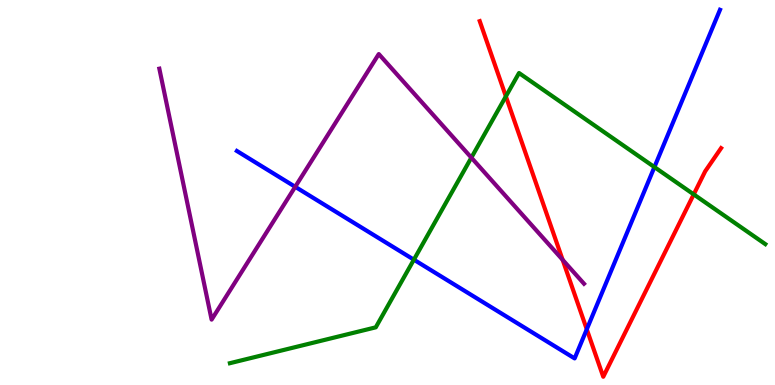[{'lines': ['blue', 'red'], 'intersections': [{'x': 7.57, 'y': 1.45}]}, {'lines': ['green', 'red'], 'intersections': [{'x': 6.53, 'y': 7.5}, {'x': 8.95, 'y': 4.95}]}, {'lines': ['purple', 'red'], 'intersections': [{'x': 7.26, 'y': 3.25}]}, {'lines': ['blue', 'green'], 'intersections': [{'x': 5.34, 'y': 3.25}, {'x': 8.44, 'y': 5.66}]}, {'lines': ['blue', 'purple'], 'intersections': [{'x': 3.81, 'y': 5.15}]}, {'lines': ['green', 'purple'], 'intersections': [{'x': 6.08, 'y': 5.91}]}]